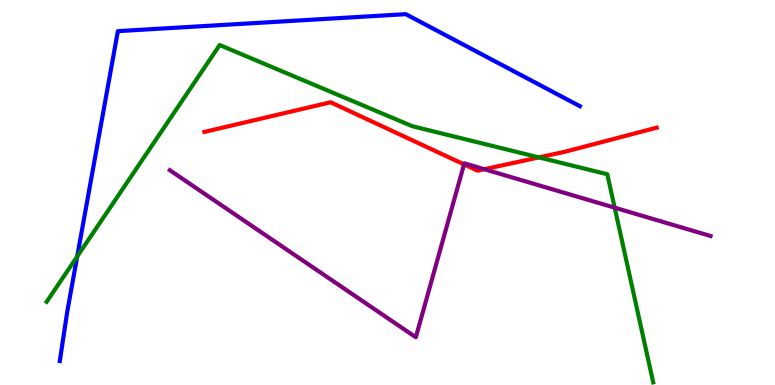[{'lines': ['blue', 'red'], 'intersections': []}, {'lines': ['green', 'red'], 'intersections': [{'x': 6.95, 'y': 5.91}]}, {'lines': ['purple', 'red'], 'intersections': [{'x': 5.99, 'y': 5.73}, {'x': 6.25, 'y': 5.6}]}, {'lines': ['blue', 'green'], 'intersections': [{'x': 0.996, 'y': 3.34}]}, {'lines': ['blue', 'purple'], 'intersections': []}, {'lines': ['green', 'purple'], 'intersections': [{'x': 7.93, 'y': 4.61}]}]